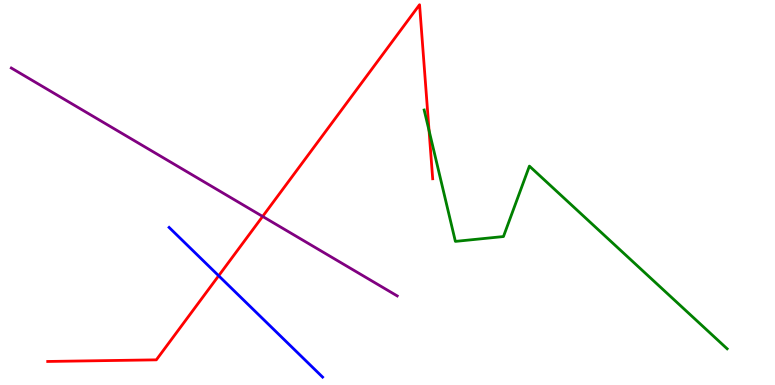[{'lines': ['blue', 'red'], 'intersections': [{'x': 2.82, 'y': 2.84}]}, {'lines': ['green', 'red'], 'intersections': [{'x': 5.54, 'y': 6.61}]}, {'lines': ['purple', 'red'], 'intersections': [{'x': 3.39, 'y': 4.38}]}, {'lines': ['blue', 'green'], 'intersections': []}, {'lines': ['blue', 'purple'], 'intersections': []}, {'lines': ['green', 'purple'], 'intersections': []}]